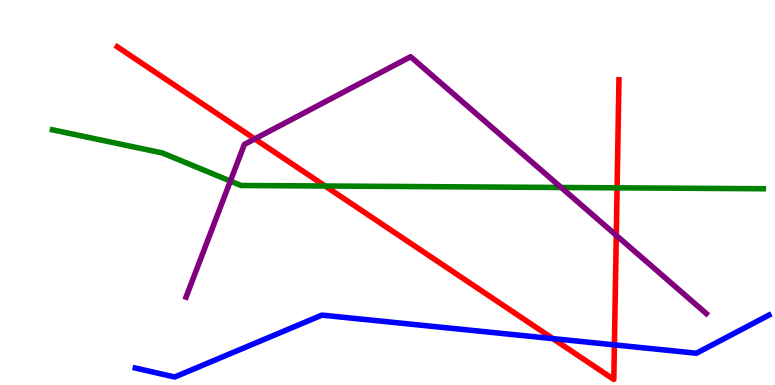[{'lines': ['blue', 'red'], 'intersections': [{'x': 7.13, 'y': 1.2}, {'x': 7.93, 'y': 1.04}]}, {'lines': ['green', 'red'], 'intersections': [{'x': 4.19, 'y': 5.17}, {'x': 7.96, 'y': 5.12}]}, {'lines': ['purple', 'red'], 'intersections': [{'x': 3.29, 'y': 6.39}, {'x': 7.95, 'y': 3.89}]}, {'lines': ['blue', 'green'], 'intersections': []}, {'lines': ['blue', 'purple'], 'intersections': []}, {'lines': ['green', 'purple'], 'intersections': [{'x': 2.97, 'y': 5.3}, {'x': 7.24, 'y': 5.13}]}]